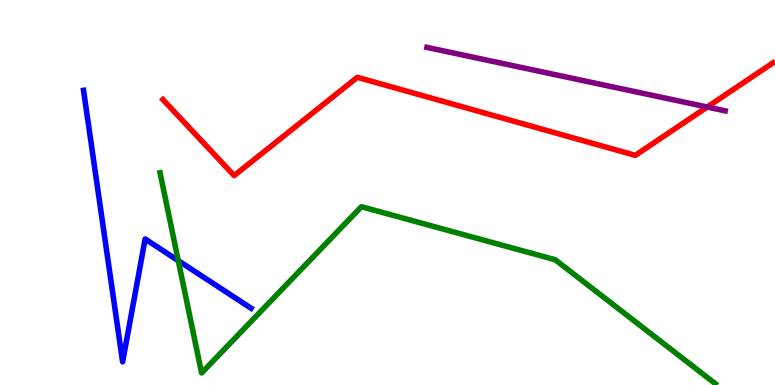[{'lines': ['blue', 'red'], 'intersections': []}, {'lines': ['green', 'red'], 'intersections': []}, {'lines': ['purple', 'red'], 'intersections': [{'x': 9.13, 'y': 7.22}]}, {'lines': ['blue', 'green'], 'intersections': [{'x': 2.3, 'y': 3.23}]}, {'lines': ['blue', 'purple'], 'intersections': []}, {'lines': ['green', 'purple'], 'intersections': []}]